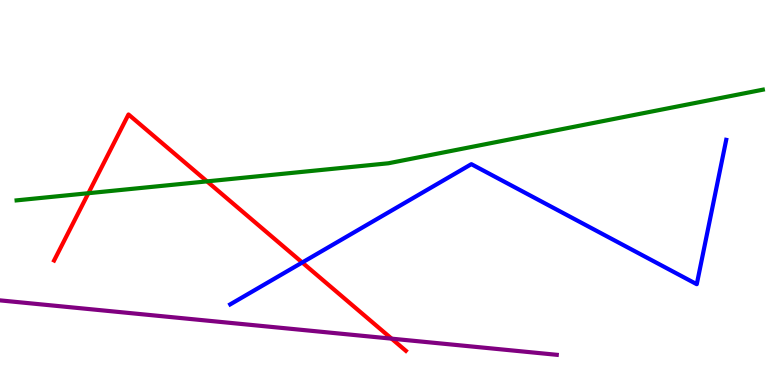[{'lines': ['blue', 'red'], 'intersections': [{'x': 3.9, 'y': 3.18}]}, {'lines': ['green', 'red'], 'intersections': [{'x': 1.14, 'y': 4.98}, {'x': 2.67, 'y': 5.29}]}, {'lines': ['purple', 'red'], 'intersections': [{'x': 5.05, 'y': 1.2}]}, {'lines': ['blue', 'green'], 'intersections': []}, {'lines': ['blue', 'purple'], 'intersections': []}, {'lines': ['green', 'purple'], 'intersections': []}]